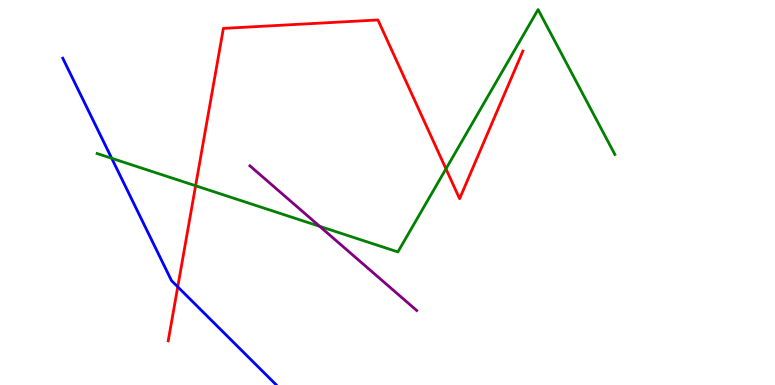[{'lines': ['blue', 'red'], 'intersections': [{'x': 2.29, 'y': 2.55}]}, {'lines': ['green', 'red'], 'intersections': [{'x': 2.52, 'y': 5.18}, {'x': 5.75, 'y': 5.61}]}, {'lines': ['purple', 'red'], 'intersections': []}, {'lines': ['blue', 'green'], 'intersections': [{'x': 1.44, 'y': 5.89}]}, {'lines': ['blue', 'purple'], 'intersections': []}, {'lines': ['green', 'purple'], 'intersections': [{'x': 4.12, 'y': 4.12}]}]